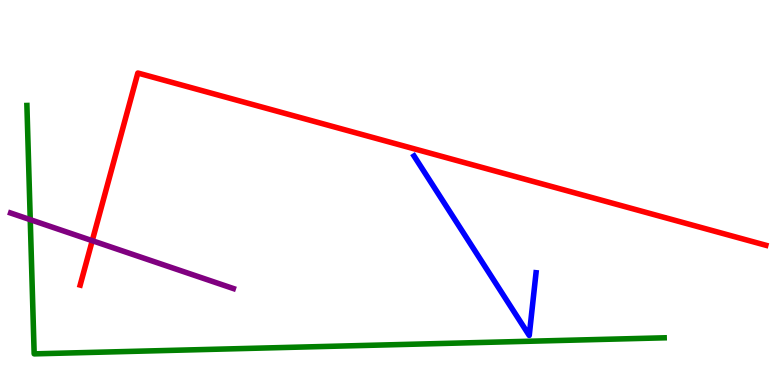[{'lines': ['blue', 'red'], 'intersections': []}, {'lines': ['green', 'red'], 'intersections': []}, {'lines': ['purple', 'red'], 'intersections': [{'x': 1.19, 'y': 3.75}]}, {'lines': ['blue', 'green'], 'intersections': []}, {'lines': ['blue', 'purple'], 'intersections': []}, {'lines': ['green', 'purple'], 'intersections': [{'x': 0.39, 'y': 4.29}]}]